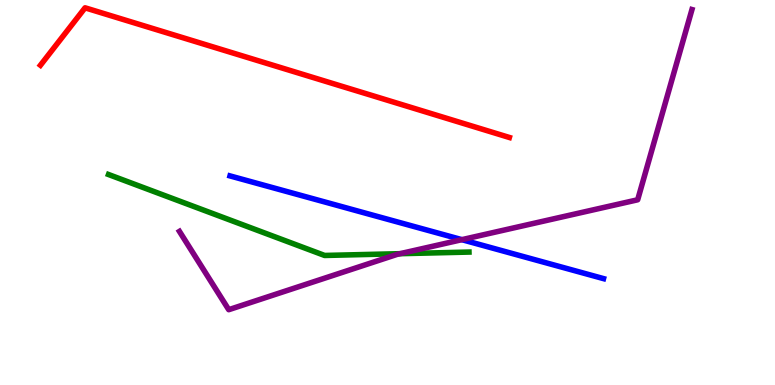[{'lines': ['blue', 'red'], 'intersections': []}, {'lines': ['green', 'red'], 'intersections': []}, {'lines': ['purple', 'red'], 'intersections': []}, {'lines': ['blue', 'green'], 'intersections': []}, {'lines': ['blue', 'purple'], 'intersections': [{'x': 5.96, 'y': 3.77}]}, {'lines': ['green', 'purple'], 'intersections': [{'x': 5.16, 'y': 3.41}]}]